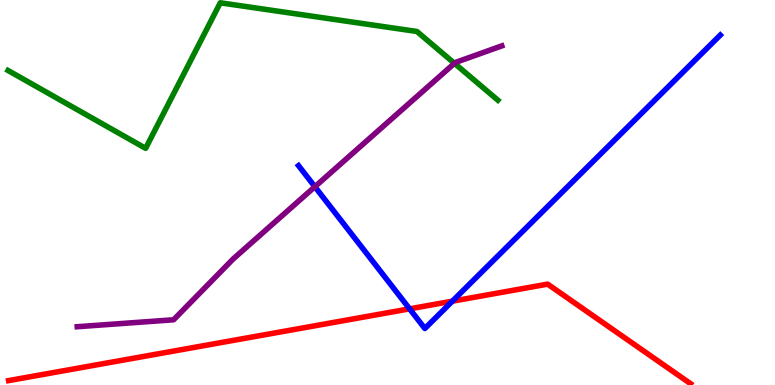[{'lines': ['blue', 'red'], 'intersections': [{'x': 5.28, 'y': 1.98}, {'x': 5.84, 'y': 2.18}]}, {'lines': ['green', 'red'], 'intersections': []}, {'lines': ['purple', 'red'], 'intersections': []}, {'lines': ['blue', 'green'], 'intersections': []}, {'lines': ['blue', 'purple'], 'intersections': [{'x': 4.06, 'y': 5.15}]}, {'lines': ['green', 'purple'], 'intersections': [{'x': 5.86, 'y': 8.35}]}]